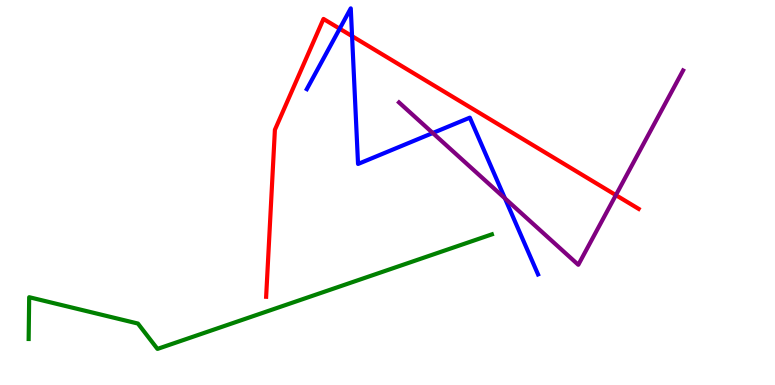[{'lines': ['blue', 'red'], 'intersections': [{'x': 4.38, 'y': 9.25}, {'x': 4.54, 'y': 9.06}]}, {'lines': ['green', 'red'], 'intersections': []}, {'lines': ['purple', 'red'], 'intersections': [{'x': 7.95, 'y': 4.93}]}, {'lines': ['blue', 'green'], 'intersections': []}, {'lines': ['blue', 'purple'], 'intersections': [{'x': 5.58, 'y': 6.55}, {'x': 6.52, 'y': 4.85}]}, {'lines': ['green', 'purple'], 'intersections': []}]